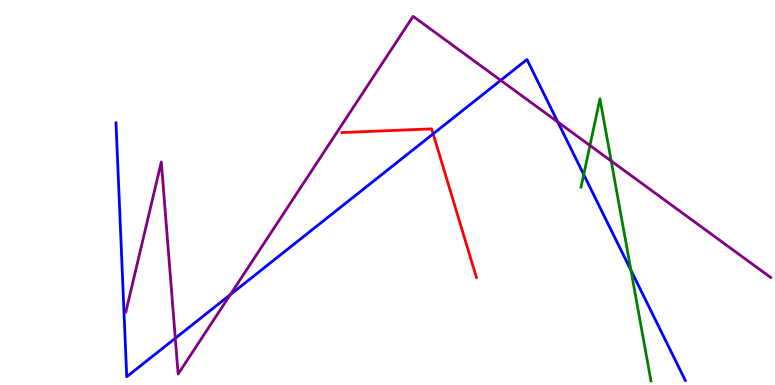[{'lines': ['blue', 'red'], 'intersections': [{'x': 5.59, 'y': 6.52}]}, {'lines': ['green', 'red'], 'intersections': []}, {'lines': ['purple', 'red'], 'intersections': []}, {'lines': ['blue', 'green'], 'intersections': [{'x': 7.53, 'y': 5.47}, {'x': 8.14, 'y': 2.98}]}, {'lines': ['blue', 'purple'], 'intersections': [{'x': 2.26, 'y': 1.21}, {'x': 2.97, 'y': 2.35}, {'x': 6.46, 'y': 7.91}, {'x': 7.2, 'y': 6.83}]}, {'lines': ['green', 'purple'], 'intersections': [{'x': 7.61, 'y': 6.22}, {'x': 7.89, 'y': 5.82}]}]